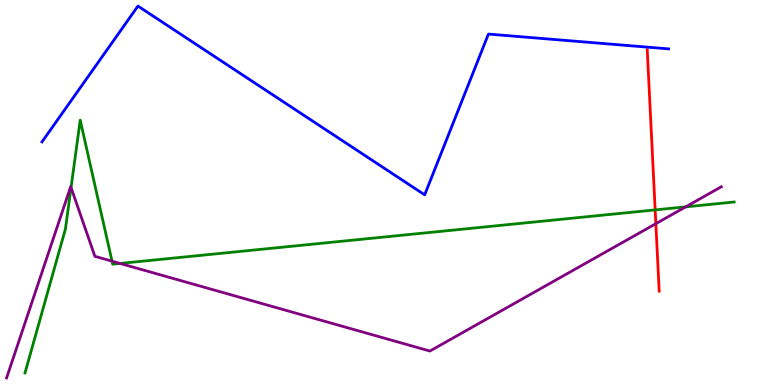[{'lines': ['blue', 'red'], 'intersections': []}, {'lines': ['green', 'red'], 'intersections': [{'x': 8.45, 'y': 4.55}]}, {'lines': ['purple', 'red'], 'intersections': [{'x': 8.46, 'y': 4.19}]}, {'lines': ['blue', 'green'], 'intersections': []}, {'lines': ['blue', 'purple'], 'intersections': []}, {'lines': ['green', 'purple'], 'intersections': [{'x': 0.917, 'y': 5.13}, {'x': 1.45, 'y': 3.22}, {'x': 1.55, 'y': 3.16}, {'x': 8.85, 'y': 4.63}]}]